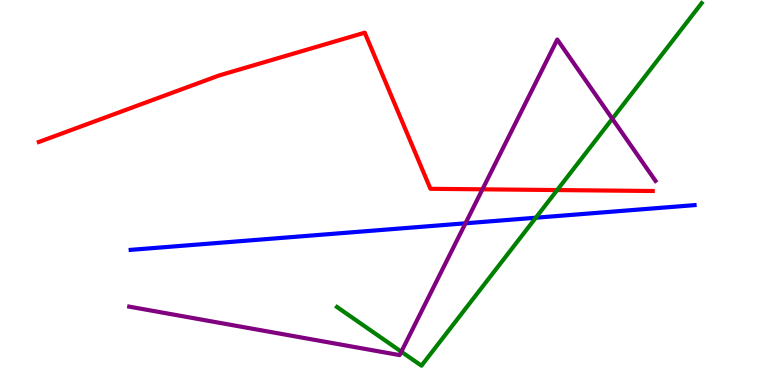[{'lines': ['blue', 'red'], 'intersections': []}, {'lines': ['green', 'red'], 'intersections': [{'x': 7.19, 'y': 5.06}]}, {'lines': ['purple', 'red'], 'intersections': [{'x': 6.23, 'y': 5.08}]}, {'lines': ['blue', 'green'], 'intersections': [{'x': 6.91, 'y': 4.34}]}, {'lines': ['blue', 'purple'], 'intersections': [{'x': 6.01, 'y': 4.2}]}, {'lines': ['green', 'purple'], 'intersections': [{'x': 5.18, 'y': 0.865}, {'x': 7.9, 'y': 6.92}]}]